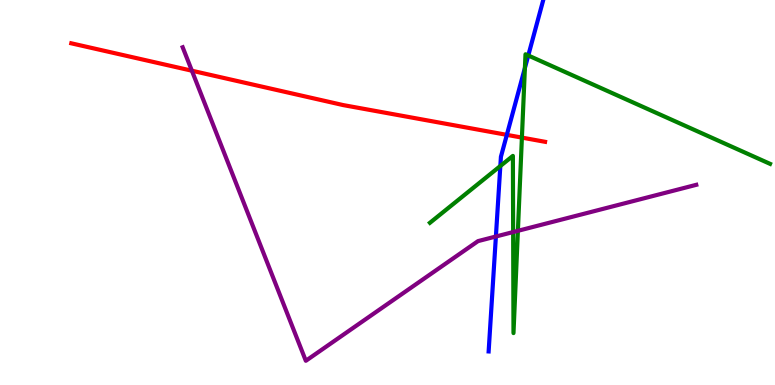[{'lines': ['blue', 'red'], 'intersections': [{'x': 6.54, 'y': 6.5}]}, {'lines': ['green', 'red'], 'intersections': [{'x': 6.73, 'y': 6.43}]}, {'lines': ['purple', 'red'], 'intersections': [{'x': 2.48, 'y': 8.16}]}, {'lines': ['blue', 'green'], 'intersections': [{'x': 6.46, 'y': 5.69}, {'x': 6.77, 'y': 8.23}, {'x': 6.82, 'y': 8.56}]}, {'lines': ['blue', 'purple'], 'intersections': [{'x': 6.4, 'y': 3.86}]}, {'lines': ['green', 'purple'], 'intersections': [{'x': 6.62, 'y': 3.97}, {'x': 6.68, 'y': 4.0}]}]